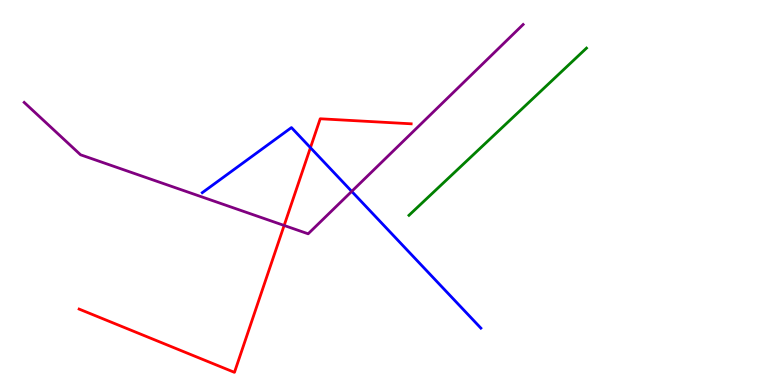[{'lines': ['blue', 'red'], 'intersections': [{'x': 4.01, 'y': 6.16}]}, {'lines': ['green', 'red'], 'intersections': []}, {'lines': ['purple', 'red'], 'intersections': [{'x': 3.67, 'y': 4.14}]}, {'lines': ['blue', 'green'], 'intersections': []}, {'lines': ['blue', 'purple'], 'intersections': [{'x': 4.54, 'y': 5.03}]}, {'lines': ['green', 'purple'], 'intersections': []}]